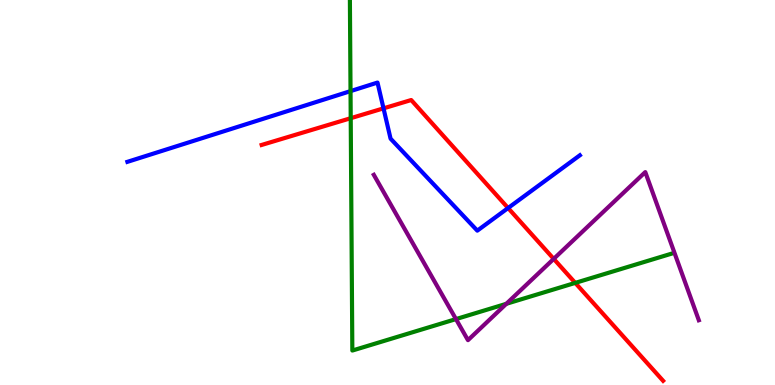[{'lines': ['blue', 'red'], 'intersections': [{'x': 4.95, 'y': 7.19}, {'x': 6.56, 'y': 4.6}]}, {'lines': ['green', 'red'], 'intersections': [{'x': 4.53, 'y': 6.93}, {'x': 7.42, 'y': 2.65}]}, {'lines': ['purple', 'red'], 'intersections': [{'x': 7.14, 'y': 3.28}]}, {'lines': ['blue', 'green'], 'intersections': [{'x': 4.52, 'y': 7.63}]}, {'lines': ['blue', 'purple'], 'intersections': []}, {'lines': ['green', 'purple'], 'intersections': [{'x': 5.88, 'y': 1.71}, {'x': 6.53, 'y': 2.11}]}]